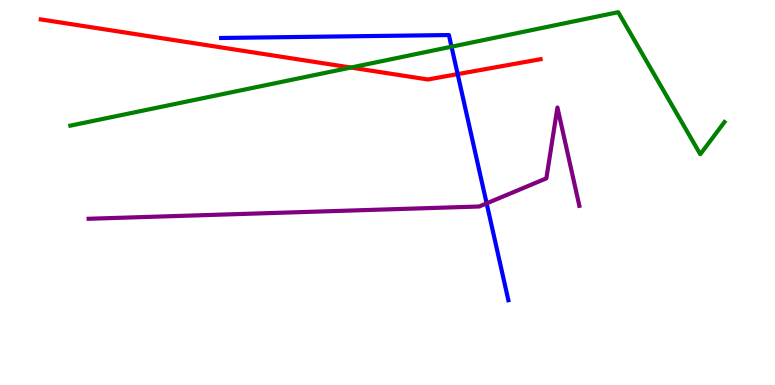[{'lines': ['blue', 'red'], 'intersections': [{'x': 5.91, 'y': 8.07}]}, {'lines': ['green', 'red'], 'intersections': [{'x': 4.53, 'y': 8.25}]}, {'lines': ['purple', 'red'], 'intersections': []}, {'lines': ['blue', 'green'], 'intersections': [{'x': 5.83, 'y': 8.79}]}, {'lines': ['blue', 'purple'], 'intersections': [{'x': 6.28, 'y': 4.72}]}, {'lines': ['green', 'purple'], 'intersections': []}]